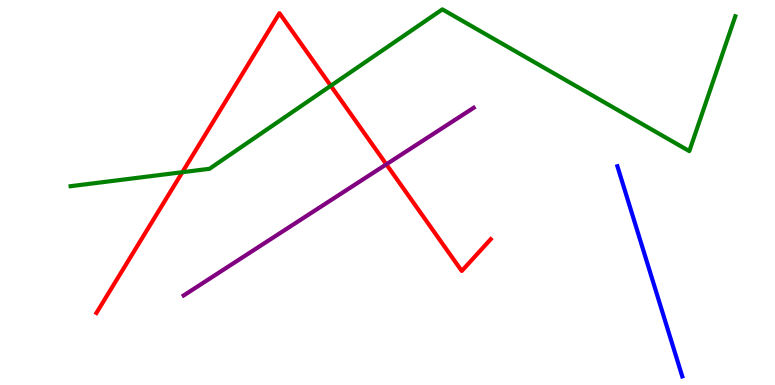[{'lines': ['blue', 'red'], 'intersections': []}, {'lines': ['green', 'red'], 'intersections': [{'x': 2.35, 'y': 5.53}, {'x': 4.27, 'y': 7.77}]}, {'lines': ['purple', 'red'], 'intersections': [{'x': 4.98, 'y': 5.73}]}, {'lines': ['blue', 'green'], 'intersections': []}, {'lines': ['blue', 'purple'], 'intersections': []}, {'lines': ['green', 'purple'], 'intersections': []}]